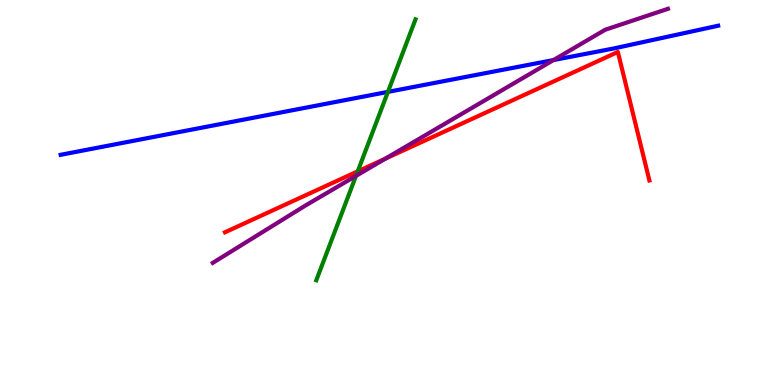[{'lines': ['blue', 'red'], 'intersections': []}, {'lines': ['green', 'red'], 'intersections': [{'x': 4.62, 'y': 5.55}]}, {'lines': ['purple', 'red'], 'intersections': [{'x': 4.97, 'y': 5.88}]}, {'lines': ['blue', 'green'], 'intersections': [{'x': 5.01, 'y': 7.61}]}, {'lines': ['blue', 'purple'], 'intersections': [{'x': 7.14, 'y': 8.44}]}, {'lines': ['green', 'purple'], 'intersections': [{'x': 4.59, 'y': 5.43}]}]